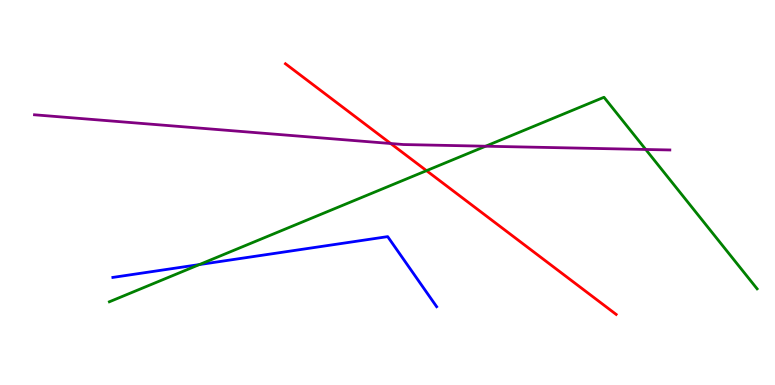[{'lines': ['blue', 'red'], 'intersections': []}, {'lines': ['green', 'red'], 'intersections': [{'x': 5.5, 'y': 5.57}]}, {'lines': ['purple', 'red'], 'intersections': [{'x': 5.04, 'y': 6.27}]}, {'lines': ['blue', 'green'], 'intersections': [{'x': 2.57, 'y': 3.13}]}, {'lines': ['blue', 'purple'], 'intersections': []}, {'lines': ['green', 'purple'], 'intersections': [{'x': 6.27, 'y': 6.2}, {'x': 8.33, 'y': 6.12}]}]